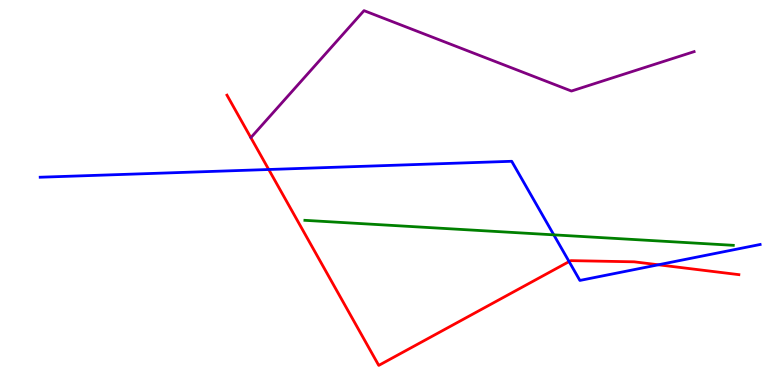[{'lines': ['blue', 'red'], 'intersections': [{'x': 3.47, 'y': 5.6}, {'x': 7.34, 'y': 3.21}, {'x': 8.49, 'y': 3.12}]}, {'lines': ['green', 'red'], 'intersections': []}, {'lines': ['purple', 'red'], 'intersections': []}, {'lines': ['blue', 'green'], 'intersections': [{'x': 7.15, 'y': 3.9}]}, {'lines': ['blue', 'purple'], 'intersections': []}, {'lines': ['green', 'purple'], 'intersections': []}]